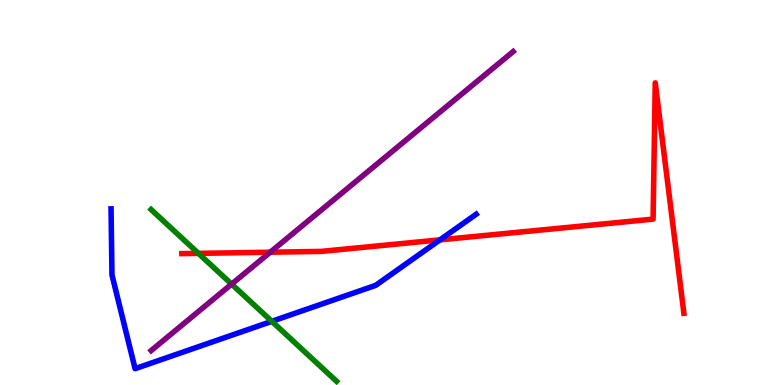[{'lines': ['blue', 'red'], 'intersections': [{'x': 5.68, 'y': 3.77}]}, {'lines': ['green', 'red'], 'intersections': [{'x': 2.56, 'y': 3.42}]}, {'lines': ['purple', 'red'], 'intersections': [{'x': 3.49, 'y': 3.45}]}, {'lines': ['blue', 'green'], 'intersections': [{'x': 3.51, 'y': 1.65}]}, {'lines': ['blue', 'purple'], 'intersections': []}, {'lines': ['green', 'purple'], 'intersections': [{'x': 2.99, 'y': 2.62}]}]